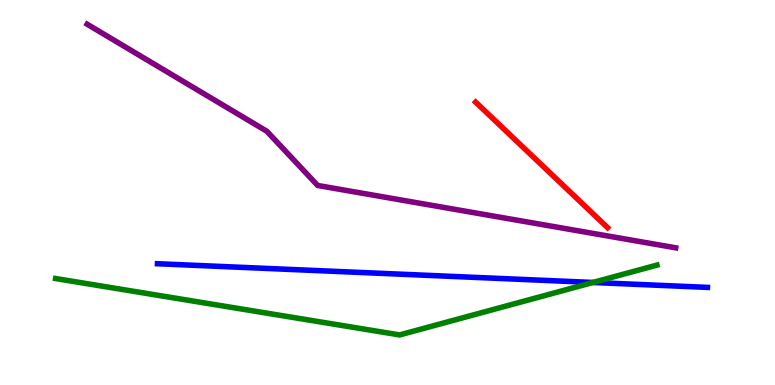[{'lines': ['blue', 'red'], 'intersections': []}, {'lines': ['green', 'red'], 'intersections': []}, {'lines': ['purple', 'red'], 'intersections': []}, {'lines': ['blue', 'green'], 'intersections': [{'x': 7.65, 'y': 2.66}]}, {'lines': ['blue', 'purple'], 'intersections': []}, {'lines': ['green', 'purple'], 'intersections': []}]